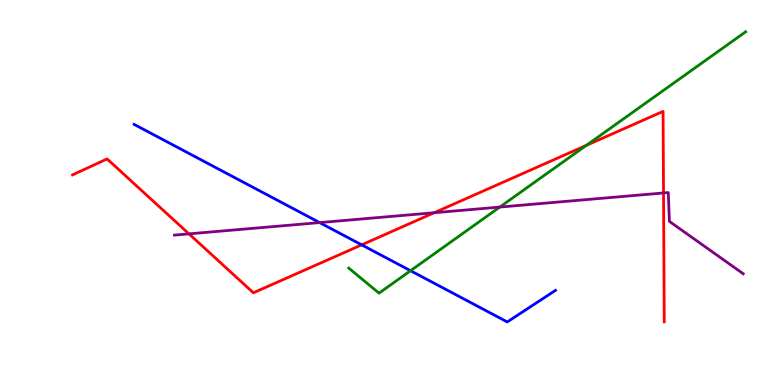[{'lines': ['blue', 'red'], 'intersections': [{'x': 4.67, 'y': 3.64}]}, {'lines': ['green', 'red'], 'intersections': [{'x': 7.57, 'y': 6.22}]}, {'lines': ['purple', 'red'], 'intersections': [{'x': 2.44, 'y': 3.93}, {'x': 5.6, 'y': 4.47}, {'x': 8.56, 'y': 4.99}]}, {'lines': ['blue', 'green'], 'intersections': [{'x': 5.3, 'y': 2.97}]}, {'lines': ['blue', 'purple'], 'intersections': [{'x': 4.12, 'y': 4.22}]}, {'lines': ['green', 'purple'], 'intersections': [{'x': 6.45, 'y': 4.62}]}]